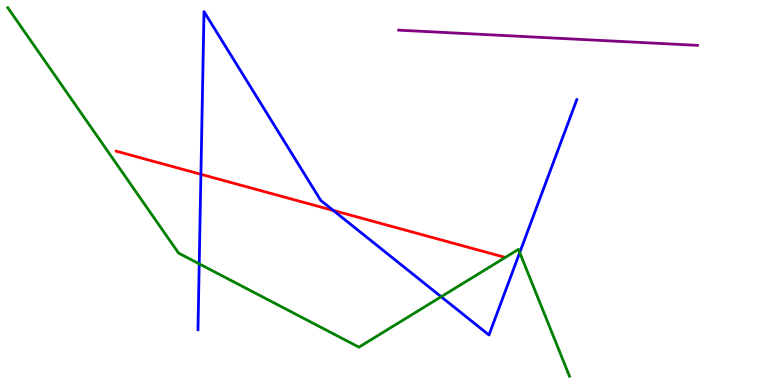[{'lines': ['blue', 'red'], 'intersections': [{'x': 2.59, 'y': 5.47}, {'x': 4.3, 'y': 4.53}]}, {'lines': ['green', 'red'], 'intersections': []}, {'lines': ['purple', 'red'], 'intersections': []}, {'lines': ['blue', 'green'], 'intersections': [{'x': 2.57, 'y': 3.15}, {'x': 5.69, 'y': 2.29}, {'x': 6.71, 'y': 3.44}]}, {'lines': ['blue', 'purple'], 'intersections': []}, {'lines': ['green', 'purple'], 'intersections': []}]